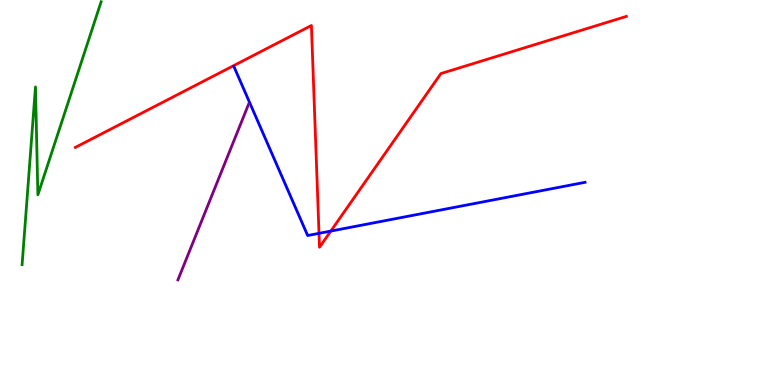[{'lines': ['blue', 'red'], 'intersections': [{'x': 4.12, 'y': 3.94}, {'x': 4.27, 'y': 4.0}]}, {'lines': ['green', 'red'], 'intersections': []}, {'lines': ['purple', 'red'], 'intersections': []}, {'lines': ['blue', 'green'], 'intersections': []}, {'lines': ['blue', 'purple'], 'intersections': []}, {'lines': ['green', 'purple'], 'intersections': []}]